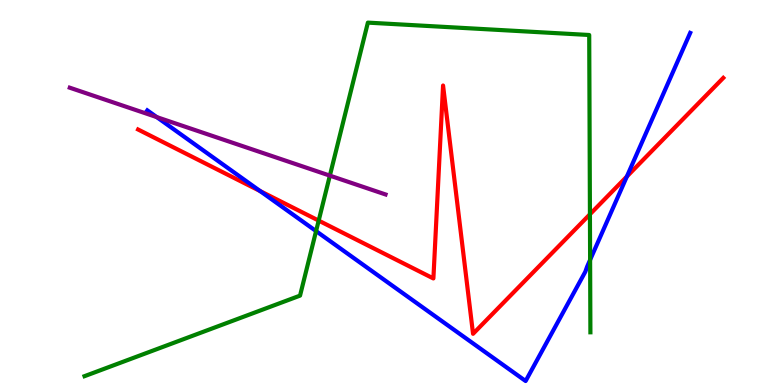[{'lines': ['blue', 'red'], 'intersections': [{'x': 3.36, 'y': 5.04}, {'x': 8.09, 'y': 5.42}]}, {'lines': ['green', 'red'], 'intersections': [{'x': 4.11, 'y': 4.27}, {'x': 7.61, 'y': 4.43}]}, {'lines': ['purple', 'red'], 'intersections': []}, {'lines': ['blue', 'green'], 'intersections': [{'x': 4.08, 'y': 4.0}, {'x': 7.61, 'y': 3.25}]}, {'lines': ['blue', 'purple'], 'intersections': [{'x': 2.02, 'y': 6.96}]}, {'lines': ['green', 'purple'], 'intersections': [{'x': 4.26, 'y': 5.44}]}]